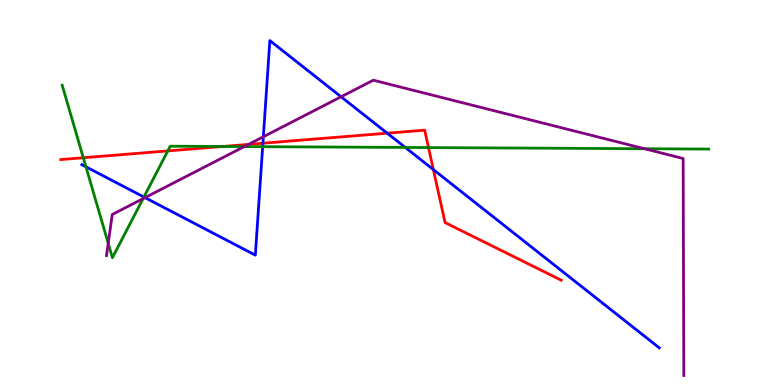[{'lines': ['blue', 'red'], 'intersections': [{'x': 3.39, 'y': 6.28}, {'x': 5.0, 'y': 6.54}, {'x': 5.59, 'y': 5.59}]}, {'lines': ['green', 'red'], 'intersections': [{'x': 1.07, 'y': 5.9}, {'x': 2.17, 'y': 6.08}, {'x': 2.87, 'y': 6.2}, {'x': 5.53, 'y': 6.17}]}, {'lines': ['purple', 'red'], 'intersections': [{'x': 3.21, 'y': 6.25}]}, {'lines': ['blue', 'green'], 'intersections': [{'x': 1.11, 'y': 5.67}, {'x': 1.86, 'y': 4.88}, {'x': 3.39, 'y': 6.19}, {'x': 5.23, 'y': 6.17}]}, {'lines': ['blue', 'purple'], 'intersections': [{'x': 1.87, 'y': 4.87}, {'x': 3.4, 'y': 6.45}, {'x': 4.4, 'y': 7.49}]}, {'lines': ['green', 'purple'], 'intersections': [{'x': 1.4, 'y': 3.68}, {'x': 1.85, 'y': 4.84}, {'x': 3.15, 'y': 6.19}, {'x': 8.32, 'y': 6.14}]}]